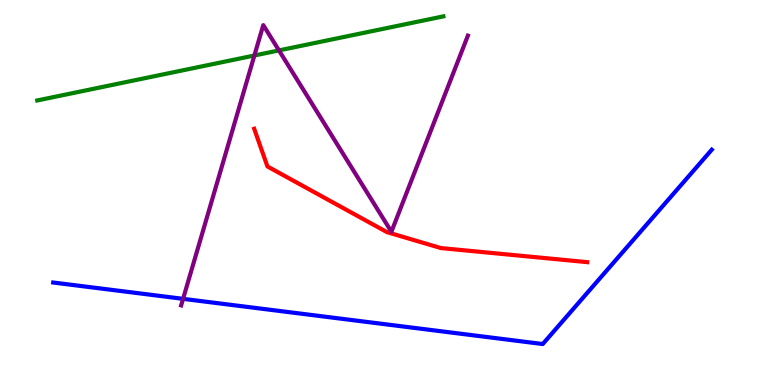[{'lines': ['blue', 'red'], 'intersections': []}, {'lines': ['green', 'red'], 'intersections': []}, {'lines': ['purple', 'red'], 'intersections': []}, {'lines': ['blue', 'green'], 'intersections': []}, {'lines': ['blue', 'purple'], 'intersections': [{'x': 2.36, 'y': 2.24}]}, {'lines': ['green', 'purple'], 'intersections': [{'x': 3.28, 'y': 8.56}, {'x': 3.6, 'y': 8.69}]}]